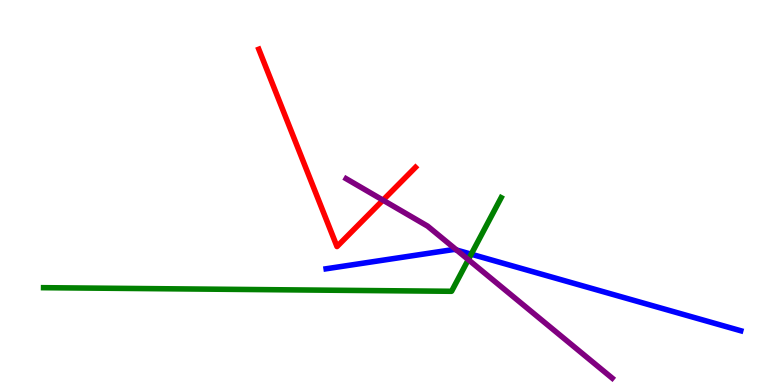[{'lines': ['blue', 'red'], 'intersections': []}, {'lines': ['green', 'red'], 'intersections': []}, {'lines': ['purple', 'red'], 'intersections': [{'x': 4.94, 'y': 4.8}]}, {'lines': ['blue', 'green'], 'intersections': [{'x': 6.08, 'y': 3.4}]}, {'lines': ['blue', 'purple'], 'intersections': [{'x': 5.89, 'y': 3.5}]}, {'lines': ['green', 'purple'], 'intersections': [{'x': 6.04, 'y': 3.26}]}]